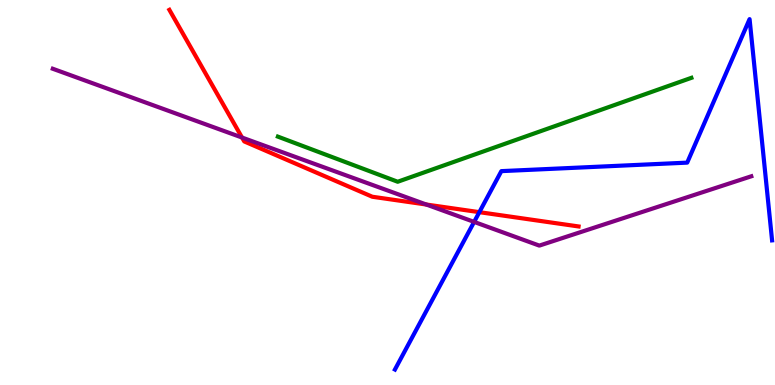[{'lines': ['blue', 'red'], 'intersections': [{'x': 6.19, 'y': 4.49}]}, {'lines': ['green', 'red'], 'intersections': []}, {'lines': ['purple', 'red'], 'intersections': [{'x': 3.12, 'y': 6.43}, {'x': 5.5, 'y': 4.69}]}, {'lines': ['blue', 'green'], 'intersections': []}, {'lines': ['blue', 'purple'], 'intersections': [{'x': 6.12, 'y': 4.24}]}, {'lines': ['green', 'purple'], 'intersections': []}]